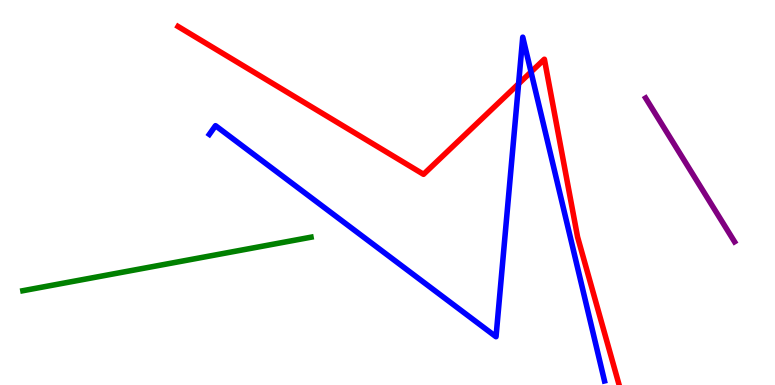[{'lines': ['blue', 'red'], 'intersections': [{'x': 6.69, 'y': 7.82}, {'x': 6.85, 'y': 8.13}]}, {'lines': ['green', 'red'], 'intersections': []}, {'lines': ['purple', 'red'], 'intersections': []}, {'lines': ['blue', 'green'], 'intersections': []}, {'lines': ['blue', 'purple'], 'intersections': []}, {'lines': ['green', 'purple'], 'intersections': []}]